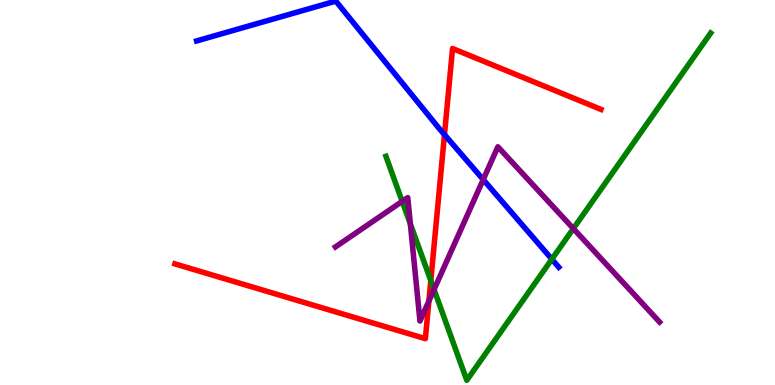[{'lines': ['blue', 'red'], 'intersections': [{'x': 5.74, 'y': 6.5}]}, {'lines': ['green', 'red'], 'intersections': [{'x': 5.56, 'y': 2.71}]}, {'lines': ['purple', 'red'], 'intersections': [{'x': 5.53, 'y': 2.18}]}, {'lines': ['blue', 'green'], 'intersections': [{'x': 7.12, 'y': 3.27}]}, {'lines': ['blue', 'purple'], 'intersections': [{'x': 6.24, 'y': 5.34}]}, {'lines': ['green', 'purple'], 'intersections': [{'x': 5.19, 'y': 4.77}, {'x': 5.3, 'y': 4.18}, {'x': 5.6, 'y': 2.48}, {'x': 7.4, 'y': 4.06}]}]